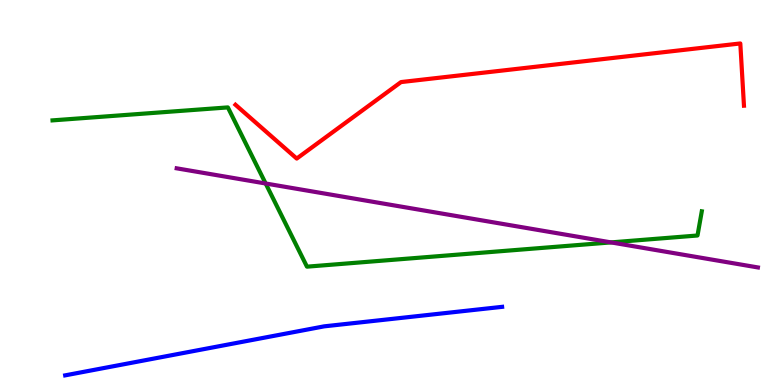[{'lines': ['blue', 'red'], 'intersections': []}, {'lines': ['green', 'red'], 'intersections': []}, {'lines': ['purple', 'red'], 'intersections': []}, {'lines': ['blue', 'green'], 'intersections': []}, {'lines': ['blue', 'purple'], 'intersections': []}, {'lines': ['green', 'purple'], 'intersections': [{'x': 3.43, 'y': 5.23}, {'x': 7.88, 'y': 3.7}]}]